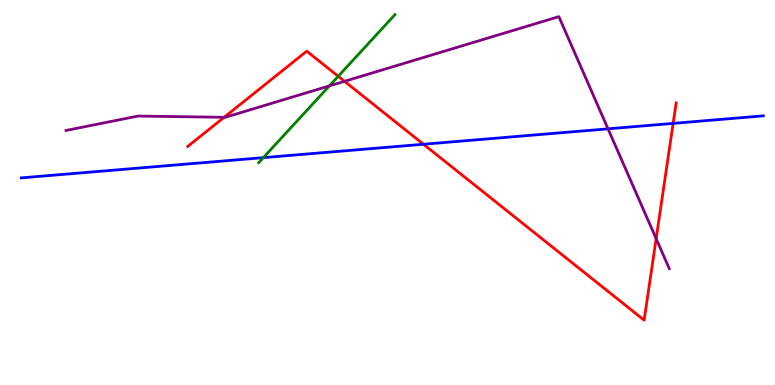[{'lines': ['blue', 'red'], 'intersections': [{'x': 5.46, 'y': 6.25}, {'x': 8.69, 'y': 6.8}]}, {'lines': ['green', 'red'], 'intersections': [{'x': 4.36, 'y': 8.02}]}, {'lines': ['purple', 'red'], 'intersections': [{'x': 2.89, 'y': 6.95}, {'x': 4.45, 'y': 7.89}, {'x': 8.47, 'y': 3.8}]}, {'lines': ['blue', 'green'], 'intersections': [{'x': 3.4, 'y': 5.91}]}, {'lines': ['blue', 'purple'], 'intersections': [{'x': 7.85, 'y': 6.65}]}, {'lines': ['green', 'purple'], 'intersections': [{'x': 4.25, 'y': 7.77}]}]